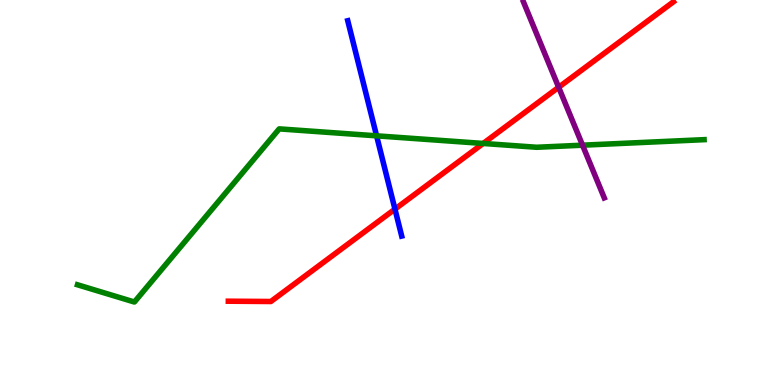[{'lines': ['blue', 'red'], 'intersections': [{'x': 5.1, 'y': 4.57}]}, {'lines': ['green', 'red'], 'intersections': [{'x': 6.23, 'y': 6.27}]}, {'lines': ['purple', 'red'], 'intersections': [{'x': 7.21, 'y': 7.73}]}, {'lines': ['blue', 'green'], 'intersections': [{'x': 4.86, 'y': 6.47}]}, {'lines': ['blue', 'purple'], 'intersections': []}, {'lines': ['green', 'purple'], 'intersections': [{'x': 7.52, 'y': 6.23}]}]